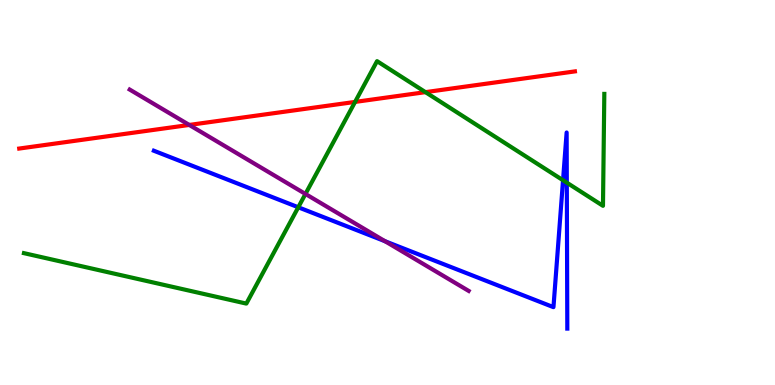[{'lines': ['blue', 'red'], 'intersections': []}, {'lines': ['green', 'red'], 'intersections': [{'x': 4.58, 'y': 7.35}, {'x': 5.49, 'y': 7.61}]}, {'lines': ['purple', 'red'], 'intersections': [{'x': 2.44, 'y': 6.75}]}, {'lines': ['blue', 'green'], 'intersections': [{'x': 3.85, 'y': 4.62}, {'x': 7.26, 'y': 5.32}, {'x': 7.31, 'y': 5.26}]}, {'lines': ['blue', 'purple'], 'intersections': [{'x': 4.97, 'y': 3.73}]}, {'lines': ['green', 'purple'], 'intersections': [{'x': 3.94, 'y': 4.96}]}]